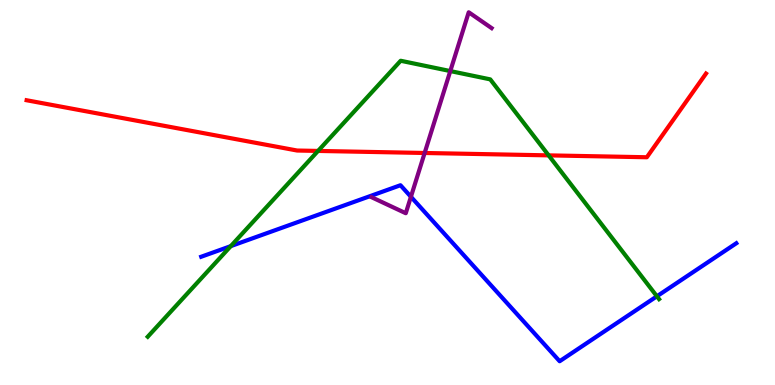[{'lines': ['blue', 'red'], 'intersections': []}, {'lines': ['green', 'red'], 'intersections': [{'x': 4.1, 'y': 6.08}, {'x': 7.08, 'y': 5.96}]}, {'lines': ['purple', 'red'], 'intersections': [{'x': 5.48, 'y': 6.03}]}, {'lines': ['blue', 'green'], 'intersections': [{'x': 2.98, 'y': 3.61}, {'x': 8.48, 'y': 2.3}]}, {'lines': ['blue', 'purple'], 'intersections': [{'x': 5.3, 'y': 4.89}]}, {'lines': ['green', 'purple'], 'intersections': [{'x': 5.81, 'y': 8.15}]}]